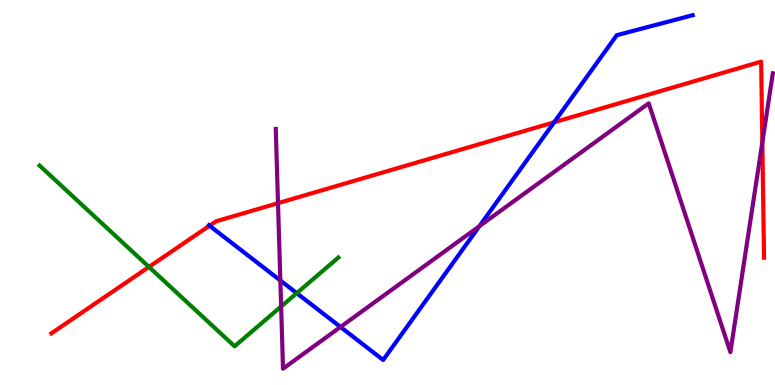[{'lines': ['blue', 'red'], 'intersections': [{'x': 2.7, 'y': 4.14}, {'x': 7.15, 'y': 6.82}]}, {'lines': ['green', 'red'], 'intersections': [{'x': 1.92, 'y': 3.07}]}, {'lines': ['purple', 'red'], 'intersections': [{'x': 3.59, 'y': 4.72}, {'x': 9.84, 'y': 6.31}]}, {'lines': ['blue', 'green'], 'intersections': [{'x': 3.83, 'y': 2.39}]}, {'lines': ['blue', 'purple'], 'intersections': [{'x': 3.62, 'y': 2.72}, {'x': 4.39, 'y': 1.51}, {'x': 6.19, 'y': 4.13}]}, {'lines': ['green', 'purple'], 'intersections': [{'x': 3.63, 'y': 2.04}]}]